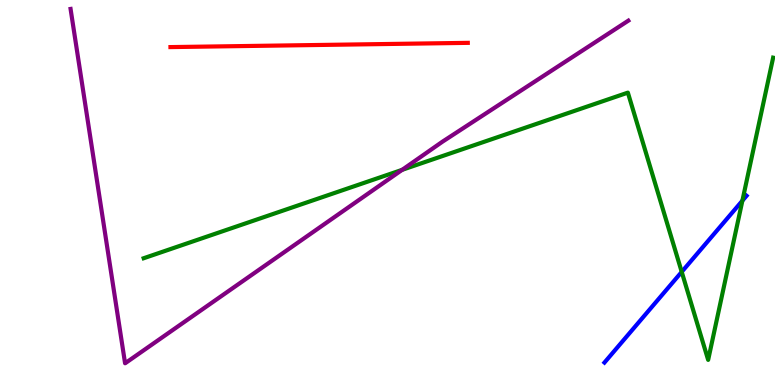[{'lines': ['blue', 'red'], 'intersections': []}, {'lines': ['green', 'red'], 'intersections': []}, {'lines': ['purple', 'red'], 'intersections': []}, {'lines': ['blue', 'green'], 'intersections': [{'x': 8.8, 'y': 2.94}, {'x': 9.58, 'y': 4.79}]}, {'lines': ['blue', 'purple'], 'intersections': []}, {'lines': ['green', 'purple'], 'intersections': [{'x': 5.19, 'y': 5.59}]}]